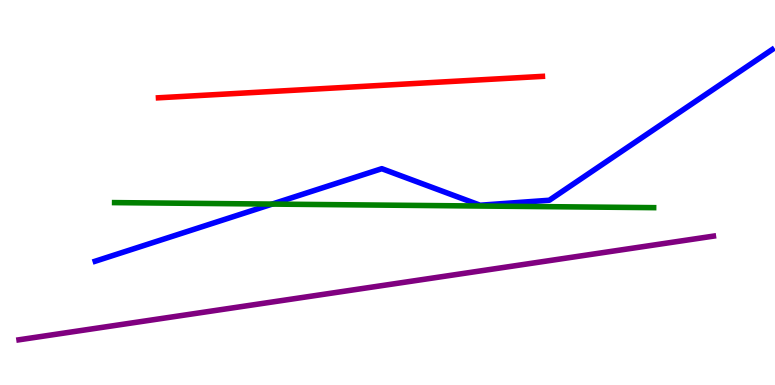[{'lines': ['blue', 'red'], 'intersections': []}, {'lines': ['green', 'red'], 'intersections': []}, {'lines': ['purple', 'red'], 'intersections': []}, {'lines': ['blue', 'green'], 'intersections': [{'x': 3.51, 'y': 4.7}]}, {'lines': ['blue', 'purple'], 'intersections': []}, {'lines': ['green', 'purple'], 'intersections': []}]